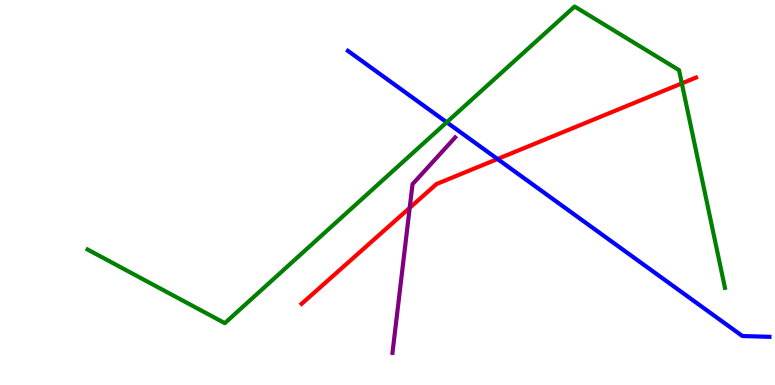[{'lines': ['blue', 'red'], 'intersections': [{'x': 6.42, 'y': 5.87}]}, {'lines': ['green', 'red'], 'intersections': [{'x': 8.8, 'y': 7.83}]}, {'lines': ['purple', 'red'], 'intersections': [{'x': 5.29, 'y': 4.6}]}, {'lines': ['blue', 'green'], 'intersections': [{'x': 5.76, 'y': 6.82}]}, {'lines': ['blue', 'purple'], 'intersections': []}, {'lines': ['green', 'purple'], 'intersections': []}]